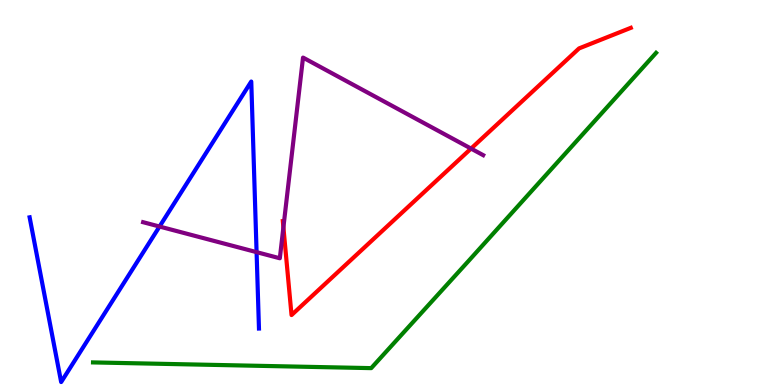[{'lines': ['blue', 'red'], 'intersections': []}, {'lines': ['green', 'red'], 'intersections': []}, {'lines': ['purple', 'red'], 'intersections': [{'x': 3.66, 'y': 4.1}, {'x': 6.08, 'y': 6.14}]}, {'lines': ['blue', 'green'], 'intersections': []}, {'lines': ['blue', 'purple'], 'intersections': [{'x': 2.06, 'y': 4.12}, {'x': 3.31, 'y': 3.45}]}, {'lines': ['green', 'purple'], 'intersections': []}]